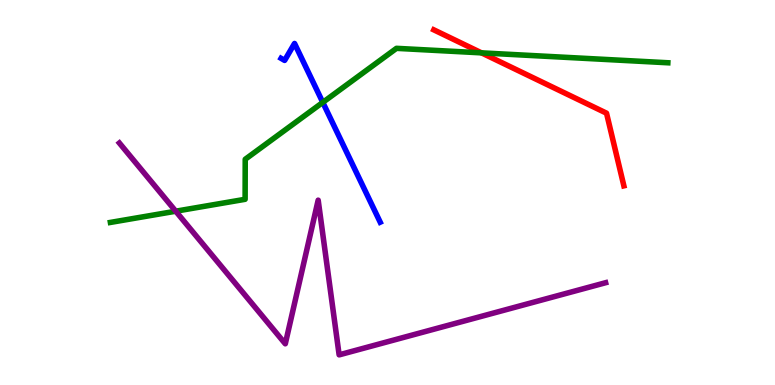[{'lines': ['blue', 'red'], 'intersections': []}, {'lines': ['green', 'red'], 'intersections': [{'x': 6.21, 'y': 8.63}]}, {'lines': ['purple', 'red'], 'intersections': []}, {'lines': ['blue', 'green'], 'intersections': [{'x': 4.17, 'y': 7.34}]}, {'lines': ['blue', 'purple'], 'intersections': []}, {'lines': ['green', 'purple'], 'intersections': [{'x': 2.27, 'y': 4.51}]}]